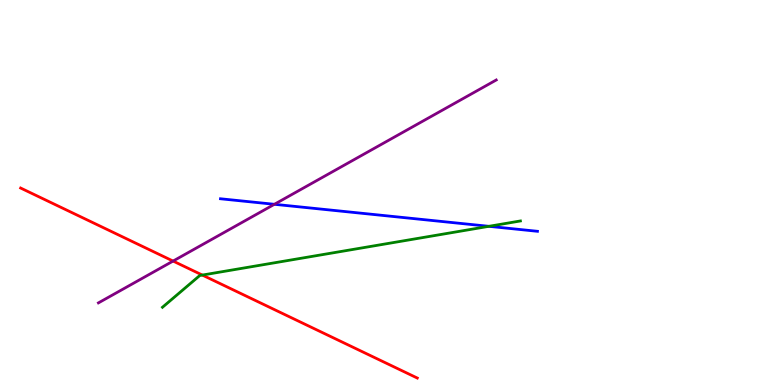[{'lines': ['blue', 'red'], 'intersections': []}, {'lines': ['green', 'red'], 'intersections': [{'x': 2.61, 'y': 2.86}]}, {'lines': ['purple', 'red'], 'intersections': [{'x': 2.23, 'y': 3.22}]}, {'lines': ['blue', 'green'], 'intersections': [{'x': 6.31, 'y': 4.12}]}, {'lines': ['blue', 'purple'], 'intersections': [{'x': 3.54, 'y': 4.69}]}, {'lines': ['green', 'purple'], 'intersections': []}]